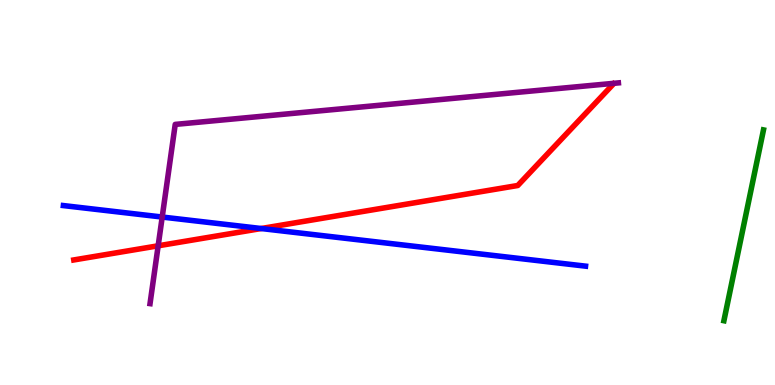[{'lines': ['blue', 'red'], 'intersections': [{'x': 3.37, 'y': 4.06}]}, {'lines': ['green', 'red'], 'intersections': []}, {'lines': ['purple', 'red'], 'intersections': [{'x': 2.04, 'y': 3.62}]}, {'lines': ['blue', 'green'], 'intersections': []}, {'lines': ['blue', 'purple'], 'intersections': [{'x': 2.09, 'y': 4.36}]}, {'lines': ['green', 'purple'], 'intersections': []}]